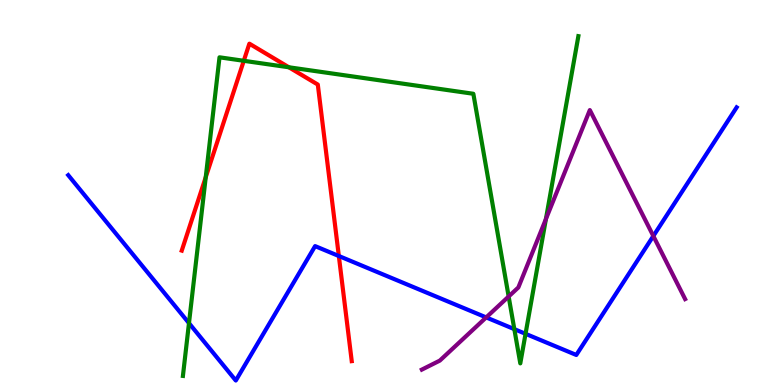[{'lines': ['blue', 'red'], 'intersections': [{'x': 4.37, 'y': 3.35}]}, {'lines': ['green', 'red'], 'intersections': [{'x': 2.65, 'y': 5.4}, {'x': 3.15, 'y': 8.42}, {'x': 3.73, 'y': 8.25}]}, {'lines': ['purple', 'red'], 'intersections': []}, {'lines': ['blue', 'green'], 'intersections': [{'x': 2.44, 'y': 1.61}, {'x': 6.64, 'y': 1.45}, {'x': 6.78, 'y': 1.33}]}, {'lines': ['blue', 'purple'], 'intersections': [{'x': 6.27, 'y': 1.76}, {'x': 8.43, 'y': 3.87}]}, {'lines': ['green', 'purple'], 'intersections': [{'x': 6.56, 'y': 2.3}, {'x': 7.04, 'y': 4.31}]}]